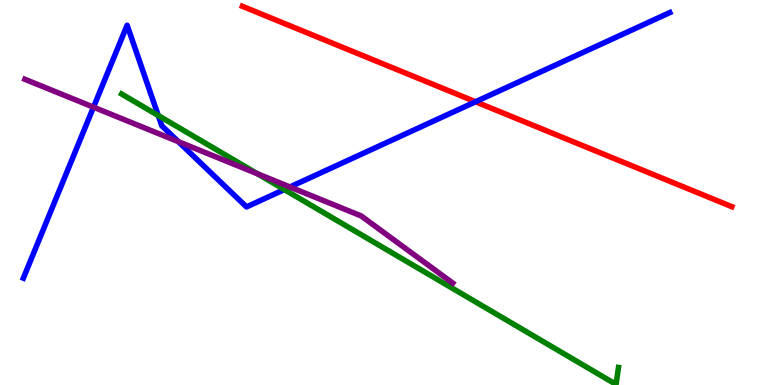[{'lines': ['blue', 'red'], 'intersections': [{'x': 6.14, 'y': 7.36}]}, {'lines': ['green', 'red'], 'intersections': []}, {'lines': ['purple', 'red'], 'intersections': []}, {'lines': ['blue', 'green'], 'intersections': [{'x': 2.04, 'y': 7.0}, {'x': 3.67, 'y': 5.08}]}, {'lines': ['blue', 'purple'], 'intersections': [{'x': 1.21, 'y': 7.22}, {'x': 2.3, 'y': 6.32}, {'x': 3.74, 'y': 5.14}]}, {'lines': ['green', 'purple'], 'intersections': [{'x': 3.32, 'y': 5.49}]}]